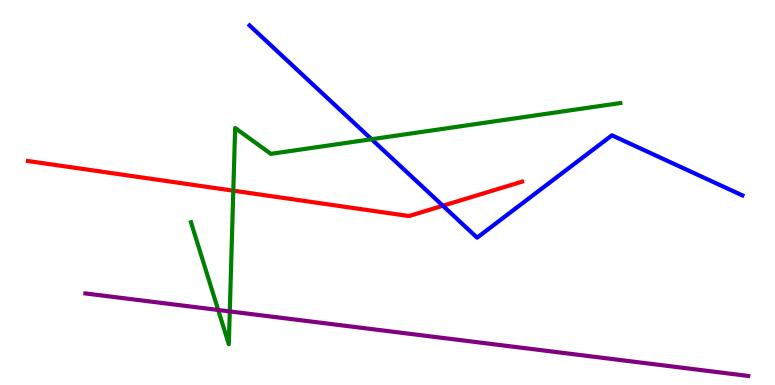[{'lines': ['blue', 'red'], 'intersections': [{'x': 5.71, 'y': 4.66}]}, {'lines': ['green', 'red'], 'intersections': [{'x': 3.01, 'y': 5.05}]}, {'lines': ['purple', 'red'], 'intersections': []}, {'lines': ['blue', 'green'], 'intersections': [{'x': 4.79, 'y': 6.38}]}, {'lines': ['blue', 'purple'], 'intersections': []}, {'lines': ['green', 'purple'], 'intersections': [{'x': 2.82, 'y': 1.95}, {'x': 2.96, 'y': 1.91}]}]